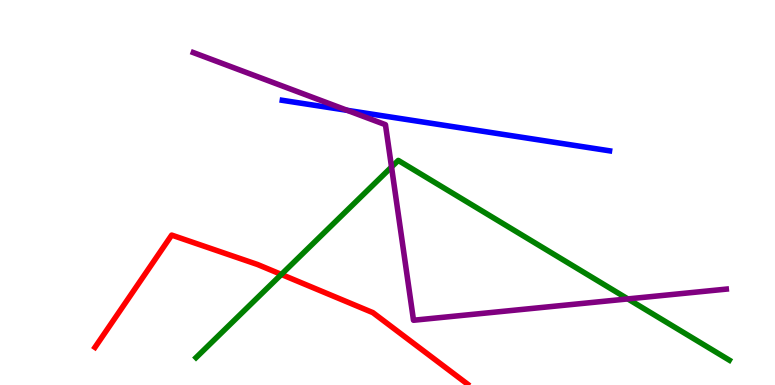[{'lines': ['blue', 'red'], 'intersections': []}, {'lines': ['green', 'red'], 'intersections': [{'x': 3.63, 'y': 2.87}]}, {'lines': ['purple', 'red'], 'intersections': []}, {'lines': ['blue', 'green'], 'intersections': []}, {'lines': ['blue', 'purple'], 'intersections': [{'x': 4.48, 'y': 7.13}]}, {'lines': ['green', 'purple'], 'intersections': [{'x': 5.05, 'y': 5.66}, {'x': 8.1, 'y': 2.24}]}]